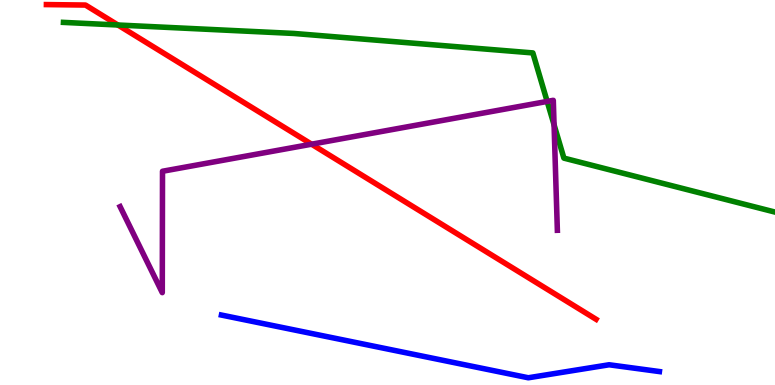[{'lines': ['blue', 'red'], 'intersections': []}, {'lines': ['green', 'red'], 'intersections': [{'x': 1.52, 'y': 9.35}]}, {'lines': ['purple', 'red'], 'intersections': [{'x': 4.02, 'y': 6.25}]}, {'lines': ['blue', 'green'], 'intersections': []}, {'lines': ['blue', 'purple'], 'intersections': []}, {'lines': ['green', 'purple'], 'intersections': [{'x': 7.06, 'y': 7.37}, {'x': 7.15, 'y': 6.76}]}]